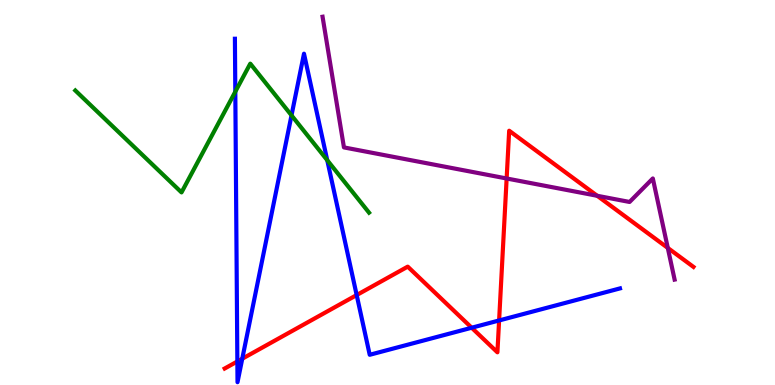[{'lines': ['blue', 'red'], 'intersections': [{'x': 3.06, 'y': 0.612}, {'x': 3.13, 'y': 0.683}, {'x': 4.6, 'y': 2.34}, {'x': 6.09, 'y': 1.49}, {'x': 6.44, 'y': 1.68}]}, {'lines': ['green', 'red'], 'intersections': []}, {'lines': ['purple', 'red'], 'intersections': [{'x': 6.54, 'y': 5.36}, {'x': 7.71, 'y': 4.91}, {'x': 8.62, 'y': 3.56}]}, {'lines': ['blue', 'green'], 'intersections': [{'x': 3.04, 'y': 7.62}, {'x': 3.76, 'y': 7.0}, {'x': 4.22, 'y': 5.84}]}, {'lines': ['blue', 'purple'], 'intersections': []}, {'lines': ['green', 'purple'], 'intersections': []}]